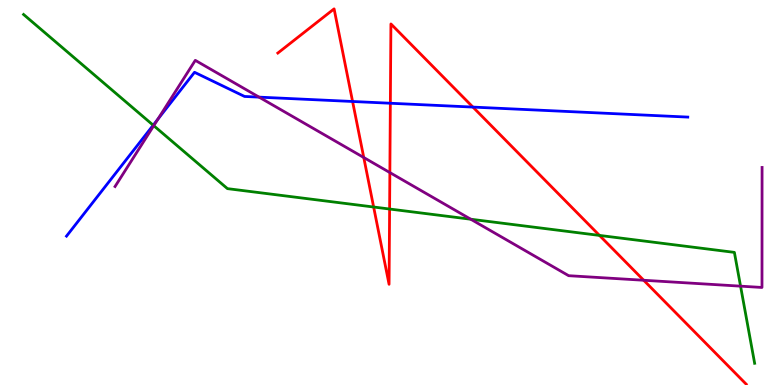[{'lines': ['blue', 'red'], 'intersections': [{'x': 4.55, 'y': 7.36}, {'x': 5.04, 'y': 7.32}, {'x': 6.1, 'y': 7.22}]}, {'lines': ['green', 'red'], 'intersections': [{'x': 4.82, 'y': 4.62}, {'x': 5.03, 'y': 4.57}, {'x': 7.74, 'y': 3.89}]}, {'lines': ['purple', 'red'], 'intersections': [{'x': 4.69, 'y': 5.91}, {'x': 5.03, 'y': 5.52}, {'x': 8.31, 'y': 2.72}]}, {'lines': ['blue', 'green'], 'intersections': [{'x': 1.98, 'y': 6.75}]}, {'lines': ['blue', 'purple'], 'intersections': [{'x': 2.04, 'y': 6.9}, {'x': 3.34, 'y': 7.48}]}, {'lines': ['green', 'purple'], 'intersections': [{'x': 1.98, 'y': 6.74}, {'x': 6.07, 'y': 4.31}, {'x': 9.56, 'y': 2.57}]}]